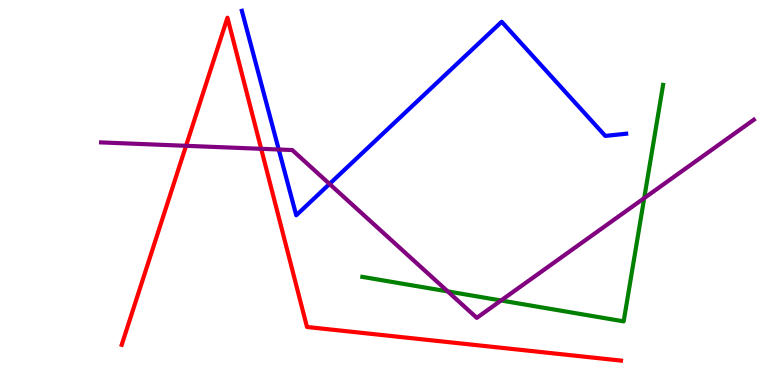[{'lines': ['blue', 'red'], 'intersections': []}, {'lines': ['green', 'red'], 'intersections': []}, {'lines': ['purple', 'red'], 'intersections': [{'x': 2.4, 'y': 6.21}, {'x': 3.37, 'y': 6.13}]}, {'lines': ['blue', 'green'], 'intersections': []}, {'lines': ['blue', 'purple'], 'intersections': [{'x': 3.6, 'y': 6.12}, {'x': 4.25, 'y': 5.22}]}, {'lines': ['green', 'purple'], 'intersections': [{'x': 5.78, 'y': 2.43}, {'x': 6.47, 'y': 2.2}, {'x': 8.31, 'y': 4.85}]}]